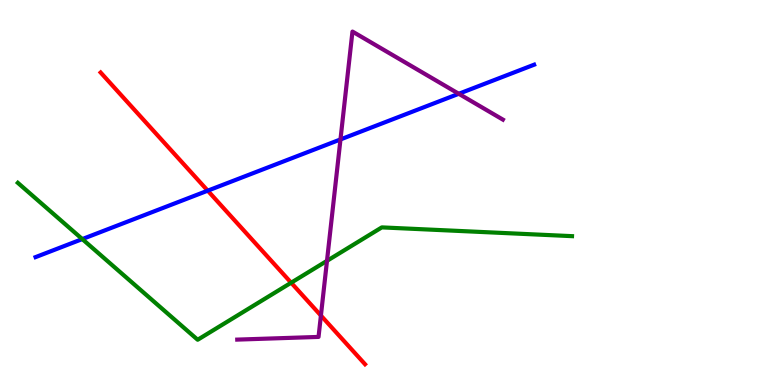[{'lines': ['blue', 'red'], 'intersections': [{'x': 2.68, 'y': 5.05}]}, {'lines': ['green', 'red'], 'intersections': [{'x': 3.76, 'y': 2.66}]}, {'lines': ['purple', 'red'], 'intersections': [{'x': 4.14, 'y': 1.8}]}, {'lines': ['blue', 'green'], 'intersections': [{'x': 1.06, 'y': 3.79}]}, {'lines': ['blue', 'purple'], 'intersections': [{'x': 4.39, 'y': 6.38}, {'x': 5.92, 'y': 7.56}]}, {'lines': ['green', 'purple'], 'intersections': [{'x': 4.22, 'y': 3.22}]}]